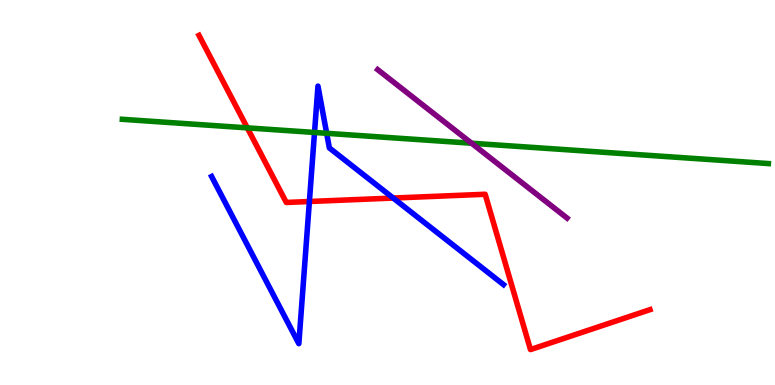[{'lines': ['blue', 'red'], 'intersections': [{'x': 3.99, 'y': 4.77}, {'x': 5.07, 'y': 4.86}]}, {'lines': ['green', 'red'], 'intersections': [{'x': 3.19, 'y': 6.68}]}, {'lines': ['purple', 'red'], 'intersections': []}, {'lines': ['blue', 'green'], 'intersections': [{'x': 4.06, 'y': 6.56}, {'x': 4.22, 'y': 6.54}]}, {'lines': ['blue', 'purple'], 'intersections': []}, {'lines': ['green', 'purple'], 'intersections': [{'x': 6.08, 'y': 6.28}]}]